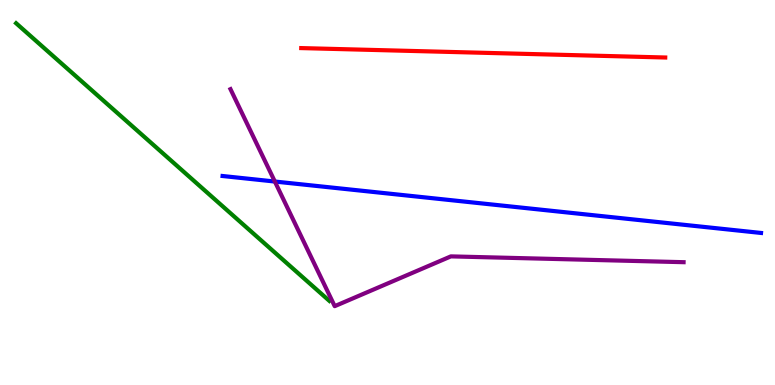[{'lines': ['blue', 'red'], 'intersections': []}, {'lines': ['green', 'red'], 'intersections': []}, {'lines': ['purple', 'red'], 'intersections': []}, {'lines': ['blue', 'green'], 'intersections': []}, {'lines': ['blue', 'purple'], 'intersections': [{'x': 3.55, 'y': 5.28}]}, {'lines': ['green', 'purple'], 'intersections': []}]